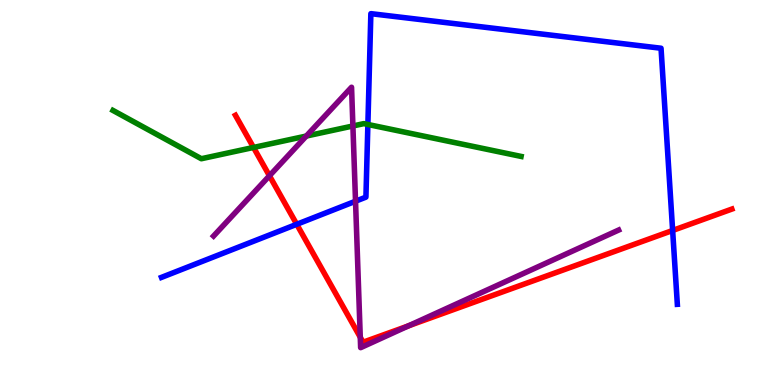[{'lines': ['blue', 'red'], 'intersections': [{'x': 3.83, 'y': 4.17}, {'x': 8.68, 'y': 4.01}]}, {'lines': ['green', 'red'], 'intersections': [{'x': 3.27, 'y': 6.17}]}, {'lines': ['purple', 'red'], 'intersections': [{'x': 3.48, 'y': 5.43}, {'x': 4.65, 'y': 1.24}, {'x': 5.27, 'y': 1.54}]}, {'lines': ['blue', 'green'], 'intersections': [{'x': 4.75, 'y': 6.77}]}, {'lines': ['blue', 'purple'], 'intersections': [{'x': 4.59, 'y': 4.77}]}, {'lines': ['green', 'purple'], 'intersections': [{'x': 3.95, 'y': 6.47}, {'x': 4.55, 'y': 6.73}]}]